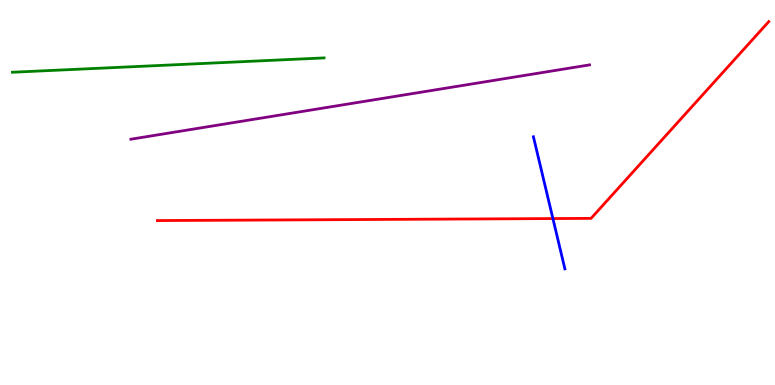[{'lines': ['blue', 'red'], 'intersections': [{'x': 7.13, 'y': 4.32}]}, {'lines': ['green', 'red'], 'intersections': []}, {'lines': ['purple', 'red'], 'intersections': []}, {'lines': ['blue', 'green'], 'intersections': []}, {'lines': ['blue', 'purple'], 'intersections': []}, {'lines': ['green', 'purple'], 'intersections': []}]